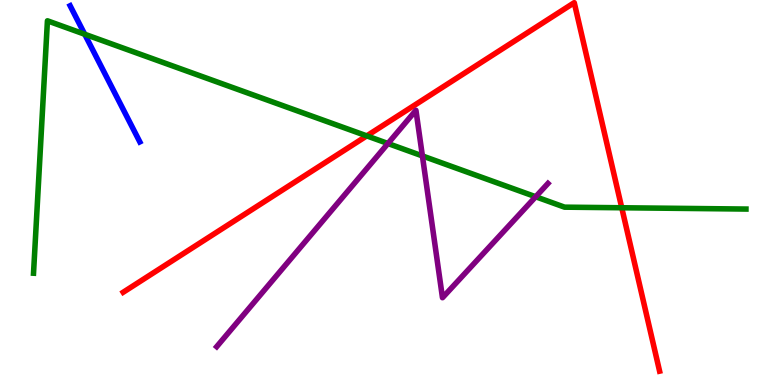[{'lines': ['blue', 'red'], 'intersections': []}, {'lines': ['green', 'red'], 'intersections': [{'x': 4.73, 'y': 6.47}, {'x': 8.02, 'y': 4.6}]}, {'lines': ['purple', 'red'], 'intersections': []}, {'lines': ['blue', 'green'], 'intersections': [{'x': 1.09, 'y': 9.11}]}, {'lines': ['blue', 'purple'], 'intersections': []}, {'lines': ['green', 'purple'], 'intersections': [{'x': 5.01, 'y': 6.27}, {'x': 5.45, 'y': 5.95}, {'x': 6.91, 'y': 4.89}]}]